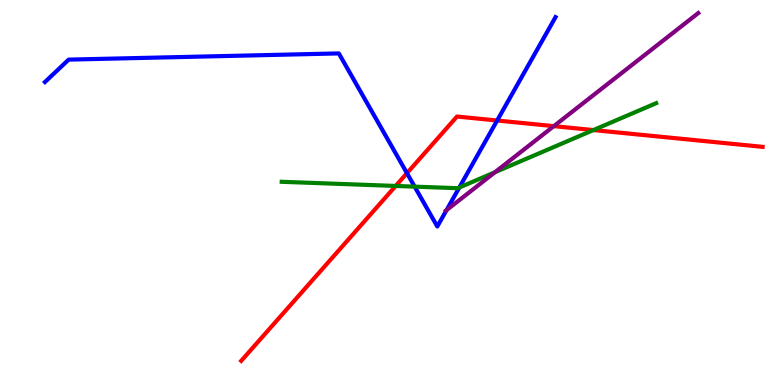[{'lines': ['blue', 'red'], 'intersections': [{'x': 5.25, 'y': 5.5}, {'x': 6.41, 'y': 6.87}]}, {'lines': ['green', 'red'], 'intersections': [{'x': 5.11, 'y': 5.17}, {'x': 7.66, 'y': 6.62}]}, {'lines': ['purple', 'red'], 'intersections': [{'x': 7.15, 'y': 6.72}]}, {'lines': ['blue', 'green'], 'intersections': [{'x': 5.35, 'y': 5.15}, {'x': 5.93, 'y': 5.13}]}, {'lines': ['blue', 'purple'], 'intersections': [{'x': 5.76, 'y': 4.54}]}, {'lines': ['green', 'purple'], 'intersections': [{'x': 6.39, 'y': 5.53}]}]